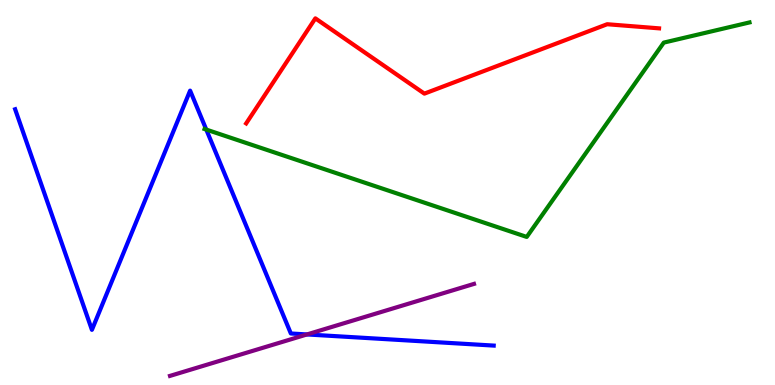[{'lines': ['blue', 'red'], 'intersections': []}, {'lines': ['green', 'red'], 'intersections': []}, {'lines': ['purple', 'red'], 'intersections': []}, {'lines': ['blue', 'green'], 'intersections': [{'x': 2.66, 'y': 6.63}]}, {'lines': ['blue', 'purple'], 'intersections': [{'x': 3.96, 'y': 1.31}]}, {'lines': ['green', 'purple'], 'intersections': []}]